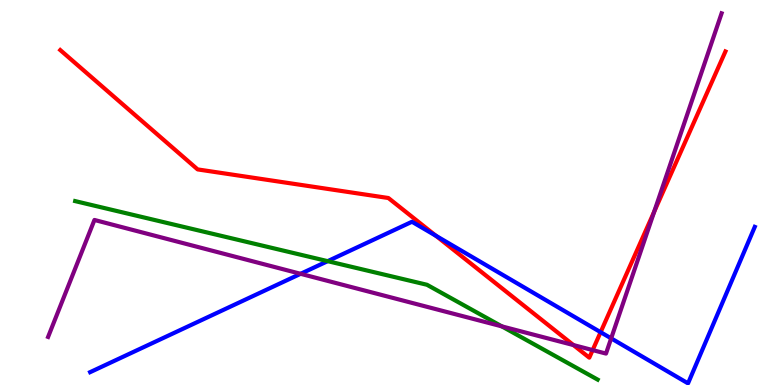[{'lines': ['blue', 'red'], 'intersections': [{'x': 5.62, 'y': 3.88}, {'x': 7.75, 'y': 1.37}]}, {'lines': ['green', 'red'], 'intersections': []}, {'lines': ['purple', 'red'], 'intersections': [{'x': 7.4, 'y': 1.04}, {'x': 7.65, 'y': 0.907}, {'x': 8.44, 'y': 4.5}]}, {'lines': ['blue', 'green'], 'intersections': [{'x': 4.23, 'y': 3.22}]}, {'lines': ['blue', 'purple'], 'intersections': [{'x': 3.88, 'y': 2.89}, {'x': 7.89, 'y': 1.21}]}, {'lines': ['green', 'purple'], 'intersections': [{'x': 6.48, 'y': 1.52}]}]